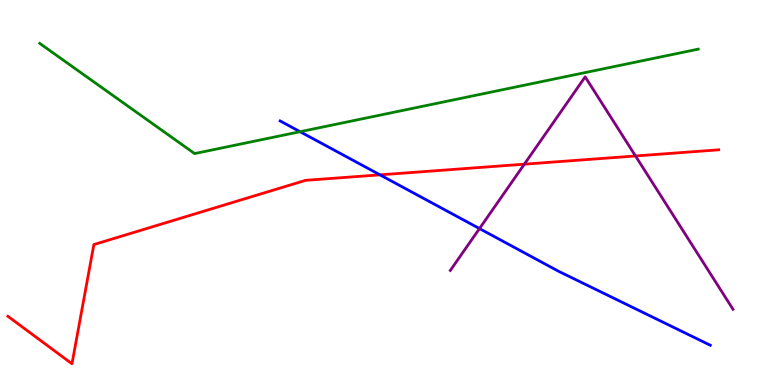[{'lines': ['blue', 'red'], 'intersections': [{'x': 4.9, 'y': 5.46}]}, {'lines': ['green', 'red'], 'intersections': []}, {'lines': ['purple', 'red'], 'intersections': [{'x': 6.77, 'y': 5.74}, {'x': 8.2, 'y': 5.95}]}, {'lines': ['blue', 'green'], 'intersections': [{'x': 3.87, 'y': 6.58}]}, {'lines': ['blue', 'purple'], 'intersections': [{'x': 6.19, 'y': 4.06}]}, {'lines': ['green', 'purple'], 'intersections': []}]